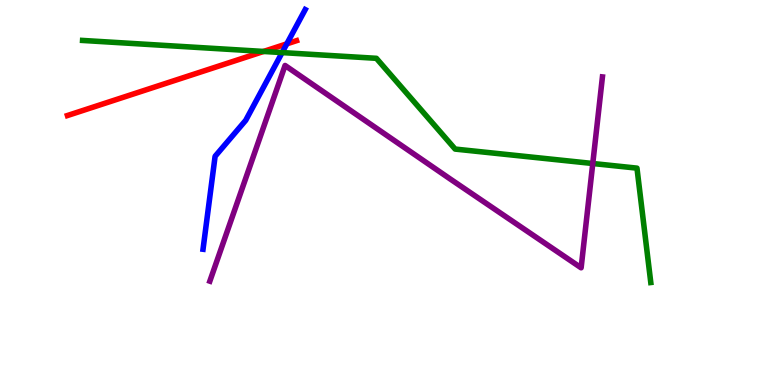[{'lines': ['blue', 'red'], 'intersections': [{'x': 3.7, 'y': 8.86}]}, {'lines': ['green', 'red'], 'intersections': [{'x': 3.4, 'y': 8.66}]}, {'lines': ['purple', 'red'], 'intersections': []}, {'lines': ['blue', 'green'], 'intersections': [{'x': 3.64, 'y': 8.63}]}, {'lines': ['blue', 'purple'], 'intersections': []}, {'lines': ['green', 'purple'], 'intersections': [{'x': 7.65, 'y': 5.75}]}]